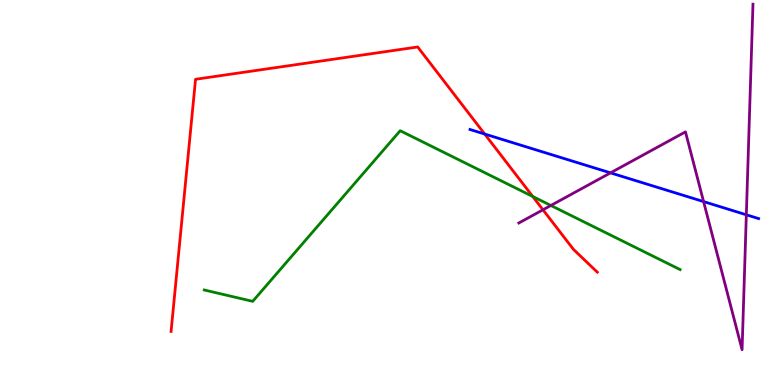[{'lines': ['blue', 'red'], 'intersections': [{'x': 6.25, 'y': 6.52}]}, {'lines': ['green', 'red'], 'intersections': [{'x': 6.87, 'y': 4.9}]}, {'lines': ['purple', 'red'], 'intersections': [{'x': 7.01, 'y': 4.55}]}, {'lines': ['blue', 'green'], 'intersections': []}, {'lines': ['blue', 'purple'], 'intersections': [{'x': 7.88, 'y': 5.51}, {'x': 9.08, 'y': 4.76}, {'x': 9.63, 'y': 4.42}]}, {'lines': ['green', 'purple'], 'intersections': [{'x': 7.11, 'y': 4.66}]}]